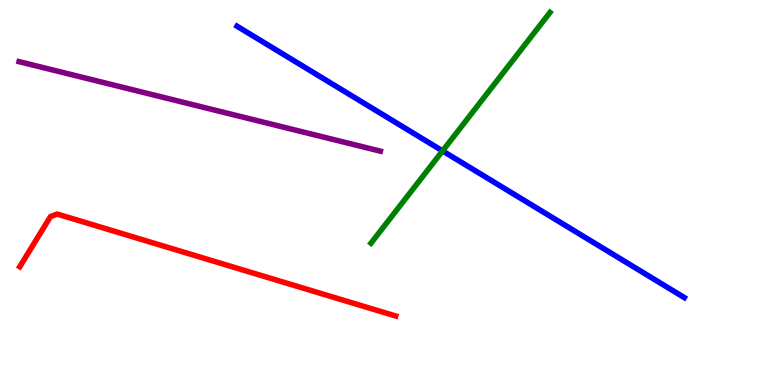[{'lines': ['blue', 'red'], 'intersections': []}, {'lines': ['green', 'red'], 'intersections': []}, {'lines': ['purple', 'red'], 'intersections': []}, {'lines': ['blue', 'green'], 'intersections': [{'x': 5.71, 'y': 6.08}]}, {'lines': ['blue', 'purple'], 'intersections': []}, {'lines': ['green', 'purple'], 'intersections': []}]